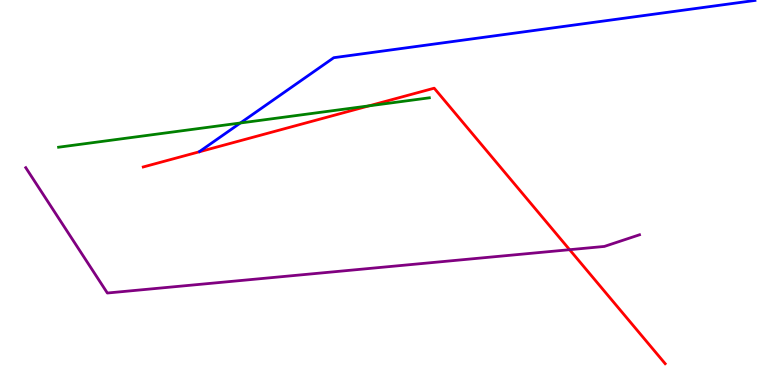[{'lines': ['blue', 'red'], 'intersections': []}, {'lines': ['green', 'red'], 'intersections': [{'x': 4.76, 'y': 7.25}]}, {'lines': ['purple', 'red'], 'intersections': [{'x': 7.35, 'y': 3.51}]}, {'lines': ['blue', 'green'], 'intersections': [{'x': 3.1, 'y': 6.81}]}, {'lines': ['blue', 'purple'], 'intersections': []}, {'lines': ['green', 'purple'], 'intersections': []}]